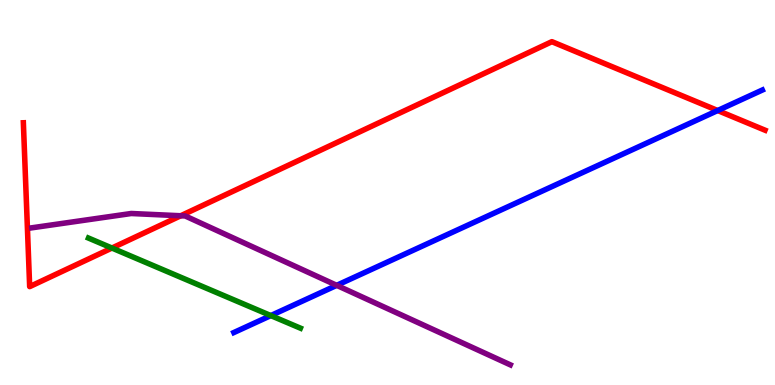[{'lines': ['blue', 'red'], 'intersections': [{'x': 9.26, 'y': 7.13}]}, {'lines': ['green', 'red'], 'intersections': [{'x': 1.44, 'y': 3.56}]}, {'lines': ['purple', 'red'], 'intersections': [{'x': 2.33, 'y': 4.4}]}, {'lines': ['blue', 'green'], 'intersections': [{'x': 3.49, 'y': 1.8}]}, {'lines': ['blue', 'purple'], 'intersections': [{'x': 4.34, 'y': 2.59}]}, {'lines': ['green', 'purple'], 'intersections': []}]